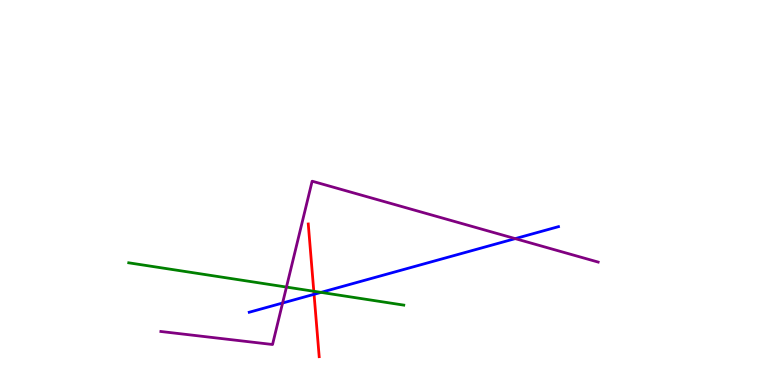[{'lines': ['blue', 'red'], 'intersections': [{'x': 4.05, 'y': 2.36}]}, {'lines': ['green', 'red'], 'intersections': [{'x': 4.05, 'y': 2.43}]}, {'lines': ['purple', 'red'], 'intersections': []}, {'lines': ['blue', 'green'], 'intersections': [{'x': 4.14, 'y': 2.41}]}, {'lines': ['blue', 'purple'], 'intersections': [{'x': 3.65, 'y': 2.13}, {'x': 6.65, 'y': 3.8}]}, {'lines': ['green', 'purple'], 'intersections': [{'x': 3.7, 'y': 2.54}]}]